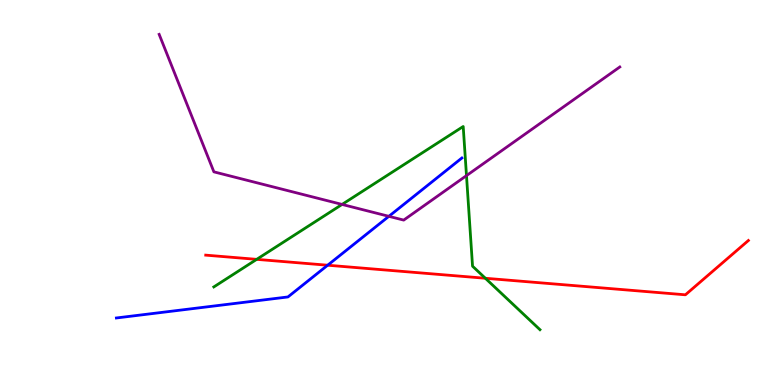[{'lines': ['blue', 'red'], 'intersections': [{'x': 4.23, 'y': 3.11}]}, {'lines': ['green', 'red'], 'intersections': [{'x': 3.31, 'y': 3.26}, {'x': 6.26, 'y': 2.77}]}, {'lines': ['purple', 'red'], 'intersections': []}, {'lines': ['blue', 'green'], 'intersections': []}, {'lines': ['blue', 'purple'], 'intersections': [{'x': 5.02, 'y': 4.38}]}, {'lines': ['green', 'purple'], 'intersections': [{'x': 4.41, 'y': 4.69}, {'x': 6.02, 'y': 5.44}]}]